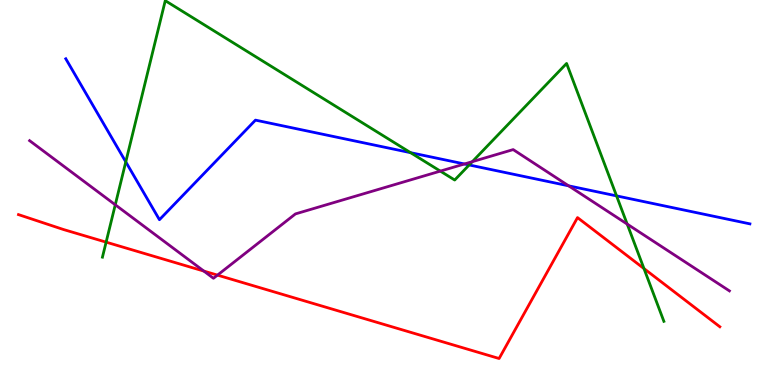[{'lines': ['blue', 'red'], 'intersections': []}, {'lines': ['green', 'red'], 'intersections': [{'x': 1.37, 'y': 3.71}, {'x': 8.31, 'y': 3.02}]}, {'lines': ['purple', 'red'], 'intersections': [{'x': 2.63, 'y': 2.96}, {'x': 2.81, 'y': 2.85}]}, {'lines': ['blue', 'green'], 'intersections': [{'x': 1.62, 'y': 5.8}, {'x': 5.3, 'y': 6.03}, {'x': 6.05, 'y': 5.72}, {'x': 7.96, 'y': 4.91}]}, {'lines': ['blue', 'purple'], 'intersections': [{'x': 5.99, 'y': 5.74}, {'x': 7.34, 'y': 5.17}]}, {'lines': ['green', 'purple'], 'intersections': [{'x': 1.49, 'y': 4.68}, {'x': 5.68, 'y': 5.56}, {'x': 6.09, 'y': 5.8}, {'x': 8.09, 'y': 4.18}]}]